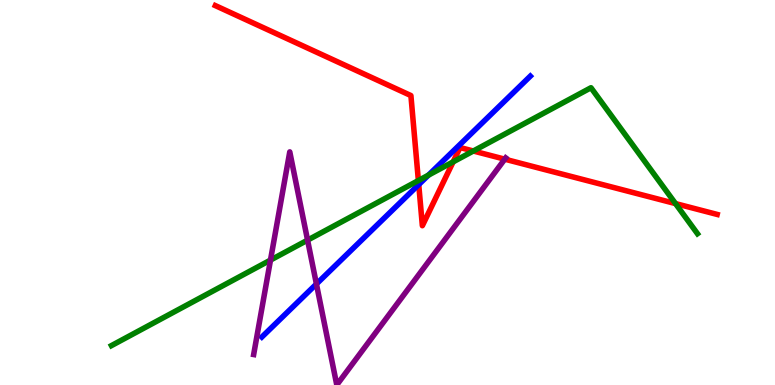[{'lines': ['blue', 'red'], 'intersections': [{'x': 5.4, 'y': 5.21}]}, {'lines': ['green', 'red'], 'intersections': [{'x': 5.4, 'y': 5.31}, {'x': 5.85, 'y': 5.8}, {'x': 6.11, 'y': 6.08}, {'x': 8.72, 'y': 4.71}]}, {'lines': ['purple', 'red'], 'intersections': [{'x': 6.51, 'y': 5.87}]}, {'lines': ['blue', 'green'], 'intersections': [{'x': 5.53, 'y': 5.45}]}, {'lines': ['blue', 'purple'], 'intersections': [{'x': 4.08, 'y': 2.62}]}, {'lines': ['green', 'purple'], 'intersections': [{'x': 3.49, 'y': 3.24}, {'x': 3.97, 'y': 3.76}]}]